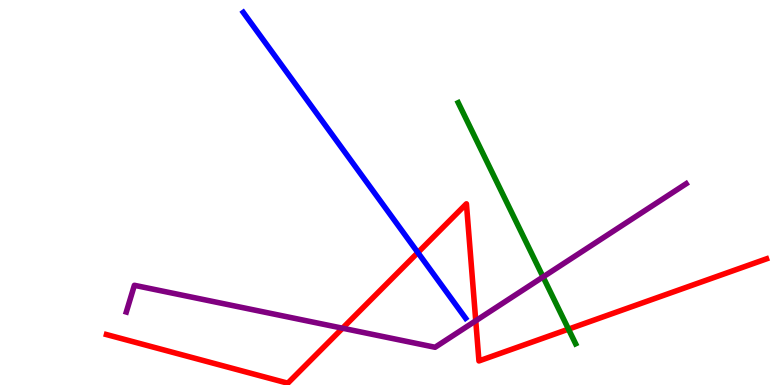[{'lines': ['blue', 'red'], 'intersections': [{'x': 5.39, 'y': 3.44}]}, {'lines': ['green', 'red'], 'intersections': [{'x': 7.34, 'y': 1.45}]}, {'lines': ['purple', 'red'], 'intersections': [{'x': 4.42, 'y': 1.48}, {'x': 6.14, 'y': 1.67}]}, {'lines': ['blue', 'green'], 'intersections': []}, {'lines': ['blue', 'purple'], 'intersections': []}, {'lines': ['green', 'purple'], 'intersections': [{'x': 7.01, 'y': 2.81}]}]